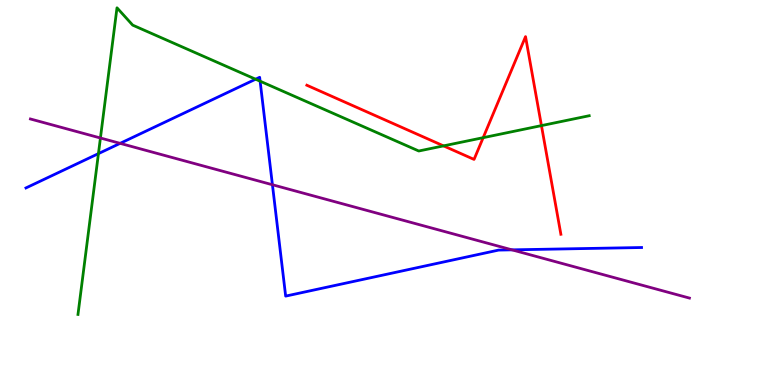[{'lines': ['blue', 'red'], 'intersections': []}, {'lines': ['green', 'red'], 'intersections': [{'x': 5.72, 'y': 6.21}, {'x': 6.23, 'y': 6.42}, {'x': 6.99, 'y': 6.74}]}, {'lines': ['purple', 'red'], 'intersections': []}, {'lines': ['blue', 'green'], 'intersections': [{'x': 1.27, 'y': 6.01}, {'x': 3.3, 'y': 7.94}, {'x': 3.36, 'y': 7.89}]}, {'lines': ['blue', 'purple'], 'intersections': [{'x': 1.55, 'y': 6.28}, {'x': 3.52, 'y': 5.2}, {'x': 6.61, 'y': 3.51}]}, {'lines': ['green', 'purple'], 'intersections': [{'x': 1.3, 'y': 6.42}]}]